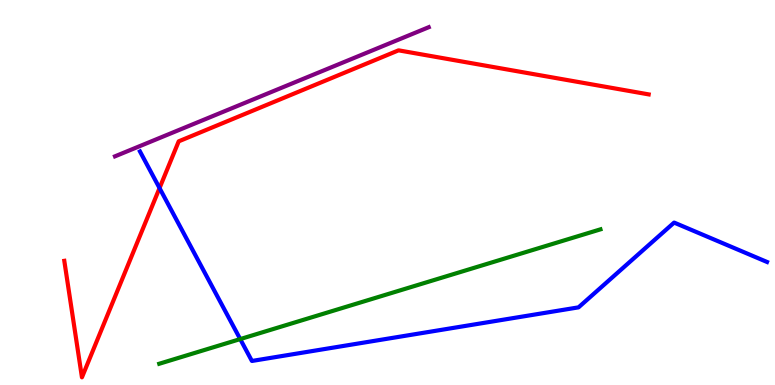[{'lines': ['blue', 'red'], 'intersections': [{'x': 2.06, 'y': 5.11}]}, {'lines': ['green', 'red'], 'intersections': []}, {'lines': ['purple', 'red'], 'intersections': []}, {'lines': ['blue', 'green'], 'intersections': [{'x': 3.1, 'y': 1.19}]}, {'lines': ['blue', 'purple'], 'intersections': []}, {'lines': ['green', 'purple'], 'intersections': []}]